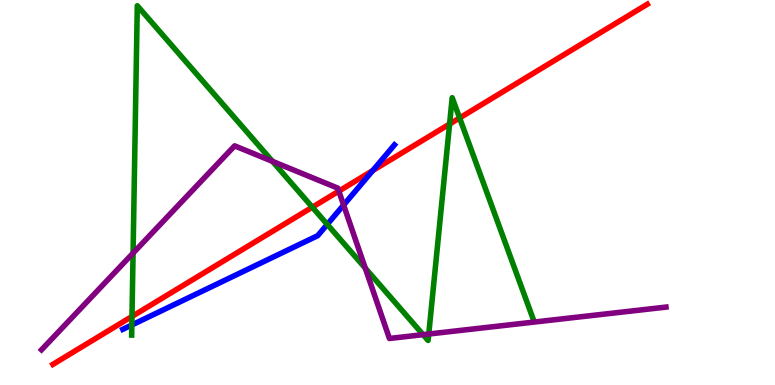[{'lines': ['blue', 'red'], 'intersections': [{'x': 4.81, 'y': 5.57}]}, {'lines': ['green', 'red'], 'intersections': [{'x': 1.7, 'y': 1.78}, {'x': 4.03, 'y': 4.62}, {'x': 5.8, 'y': 6.78}, {'x': 5.93, 'y': 6.94}]}, {'lines': ['purple', 'red'], 'intersections': [{'x': 4.37, 'y': 5.04}]}, {'lines': ['blue', 'green'], 'intersections': [{'x': 1.7, 'y': 1.56}, {'x': 4.22, 'y': 4.17}]}, {'lines': ['blue', 'purple'], 'intersections': [{'x': 4.43, 'y': 4.67}]}, {'lines': ['green', 'purple'], 'intersections': [{'x': 1.72, 'y': 3.43}, {'x': 3.52, 'y': 5.81}, {'x': 4.71, 'y': 3.04}, {'x': 5.46, 'y': 1.31}, {'x': 5.53, 'y': 1.32}]}]